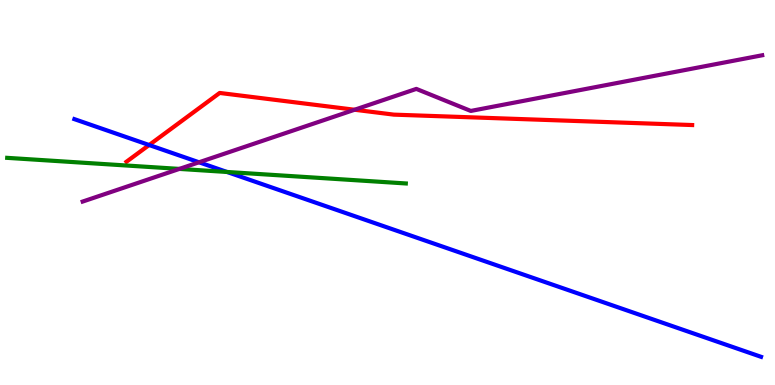[{'lines': ['blue', 'red'], 'intersections': [{'x': 1.92, 'y': 6.23}]}, {'lines': ['green', 'red'], 'intersections': []}, {'lines': ['purple', 'red'], 'intersections': [{'x': 4.58, 'y': 7.15}]}, {'lines': ['blue', 'green'], 'intersections': [{'x': 2.93, 'y': 5.53}]}, {'lines': ['blue', 'purple'], 'intersections': [{'x': 2.57, 'y': 5.78}]}, {'lines': ['green', 'purple'], 'intersections': [{'x': 2.31, 'y': 5.61}]}]